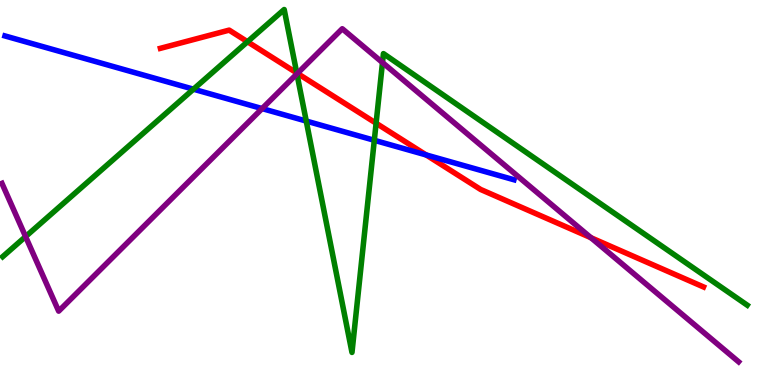[{'lines': ['blue', 'red'], 'intersections': [{'x': 5.5, 'y': 5.98}]}, {'lines': ['green', 'red'], 'intersections': [{'x': 3.19, 'y': 8.92}, {'x': 3.83, 'y': 8.11}, {'x': 4.85, 'y': 6.8}]}, {'lines': ['purple', 'red'], 'intersections': [{'x': 3.84, 'y': 8.09}, {'x': 7.62, 'y': 3.83}]}, {'lines': ['blue', 'green'], 'intersections': [{'x': 2.5, 'y': 7.68}, {'x': 3.95, 'y': 6.86}, {'x': 4.83, 'y': 6.36}]}, {'lines': ['blue', 'purple'], 'intersections': [{'x': 3.38, 'y': 7.18}]}, {'lines': ['green', 'purple'], 'intersections': [{'x': 0.33, 'y': 3.85}, {'x': 3.83, 'y': 8.08}, {'x': 4.94, 'y': 8.38}]}]